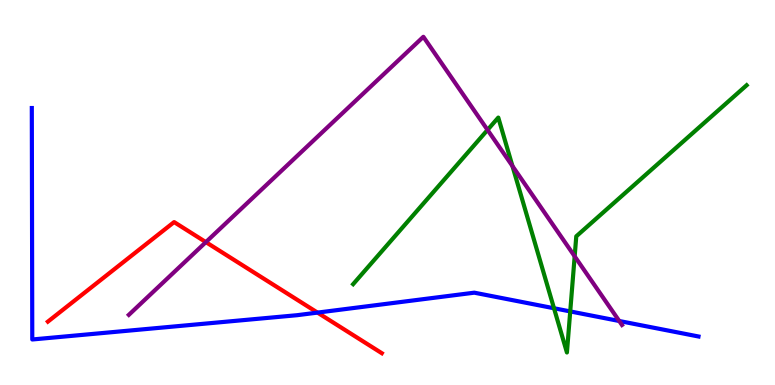[{'lines': ['blue', 'red'], 'intersections': [{'x': 4.1, 'y': 1.88}]}, {'lines': ['green', 'red'], 'intersections': []}, {'lines': ['purple', 'red'], 'intersections': [{'x': 2.66, 'y': 3.71}]}, {'lines': ['blue', 'green'], 'intersections': [{'x': 7.15, 'y': 1.99}, {'x': 7.36, 'y': 1.91}]}, {'lines': ['blue', 'purple'], 'intersections': [{'x': 7.99, 'y': 1.66}]}, {'lines': ['green', 'purple'], 'intersections': [{'x': 6.29, 'y': 6.63}, {'x': 6.61, 'y': 5.69}, {'x': 7.42, 'y': 3.34}]}]